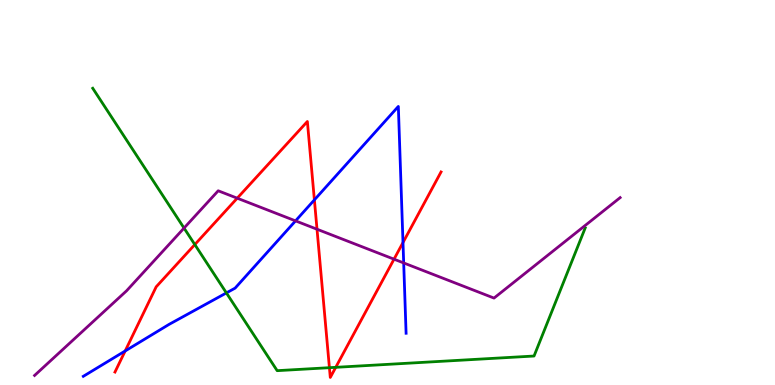[{'lines': ['blue', 'red'], 'intersections': [{'x': 1.62, 'y': 0.884}, {'x': 4.06, 'y': 4.81}, {'x': 5.2, 'y': 3.7}]}, {'lines': ['green', 'red'], 'intersections': [{'x': 2.51, 'y': 3.65}, {'x': 4.25, 'y': 0.45}, {'x': 4.33, 'y': 0.459}]}, {'lines': ['purple', 'red'], 'intersections': [{'x': 3.06, 'y': 4.85}, {'x': 4.09, 'y': 4.05}, {'x': 5.08, 'y': 3.27}]}, {'lines': ['blue', 'green'], 'intersections': [{'x': 2.92, 'y': 2.39}]}, {'lines': ['blue', 'purple'], 'intersections': [{'x': 3.81, 'y': 4.26}, {'x': 5.21, 'y': 3.17}]}, {'lines': ['green', 'purple'], 'intersections': [{'x': 2.37, 'y': 4.08}]}]